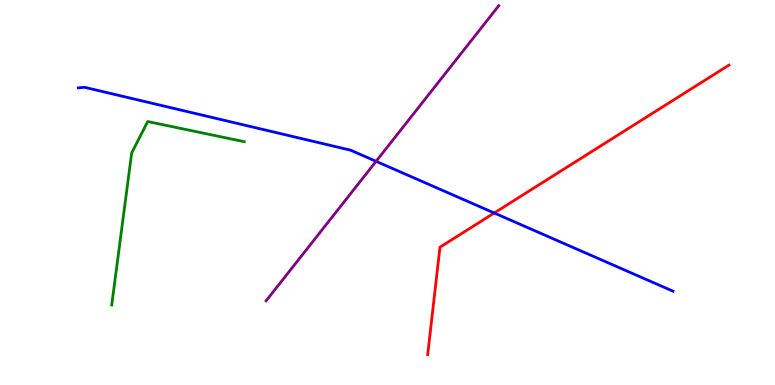[{'lines': ['blue', 'red'], 'intersections': [{'x': 6.38, 'y': 4.47}]}, {'lines': ['green', 'red'], 'intersections': []}, {'lines': ['purple', 'red'], 'intersections': []}, {'lines': ['blue', 'green'], 'intersections': []}, {'lines': ['blue', 'purple'], 'intersections': [{'x': 4.85, 'y': 5.81}]}, {'lines': ['green', 'purple'], 'intersections': []}]